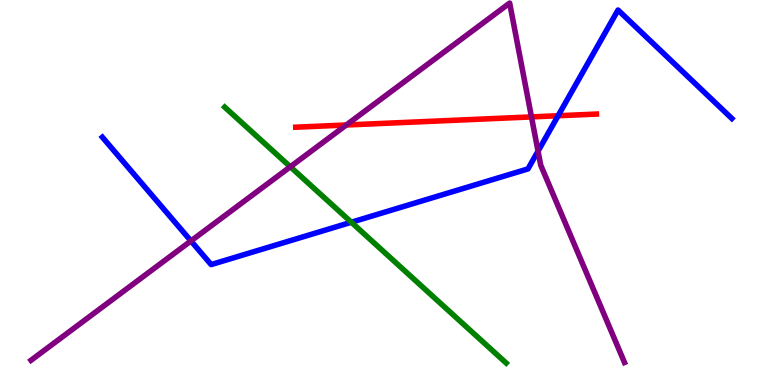[{'lines': ['blue', 'red'], 'intersections': [{'x': 7.2, 'y': 6.99}]}, {'lines': ['green', 'red'], 'intersections': []}, {'lines': ['purple', 'red'], 'intersections': [{'x': 4.47, 'y': 6.75}, {'x': 6.86, 'y': 6.96}]}, {'lines': ['blue', 'green'], 'intersections': [{'x': 4.53, 'y': 4.23}]}, {'lines': ['blue', 'purple'], 'intersections': [{'x': 2.46, 'y': 3.74}, {'x': 6.94, 'y': 6.07}]}, {'lines': ['green', 'purple'], 'intersections': [{'x': 3.75, 'y': 5.67}]}]